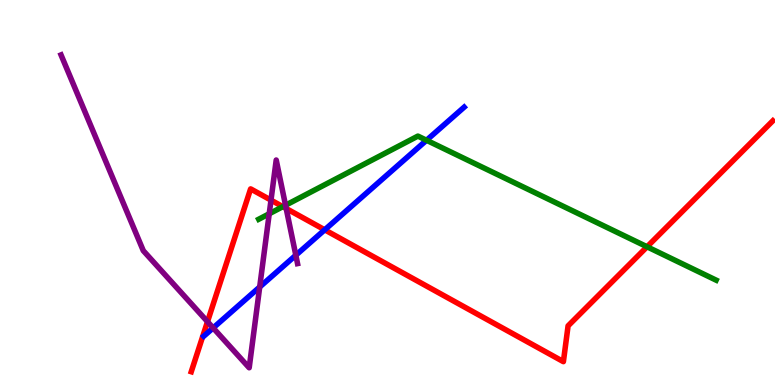[{'lines': ['blue', 'red'], 'intersections': [{'x': 4.19, 'y': 4.03}]}, {'lines': ['green', 'red'], 'intersections': [{'x': 3.65, 'y': 4.63}, {'x': 8.35, 'y': 3.59}]}, {'lines': ['purple', 'red'], 'intersections': [{'x': 2.68, 'y': 1.64}, {'x': 3.5, 'y': 4.8}, {'x': 3.69, 'y': 4.58}]}, {'lines': ['blue', 'green'], 'intersections': [{'x': 5.5, 'y': 6.36}]}, {'lines': ['blue', 'purple'], 'intersections': [{'x': 2.75, 'y': 1.48}, {'x': 3.35, 'y': 2.55}, {'x': 3.82, 'y': 3.37}]}, {'lines': ['green', 'purple'], 'intersections': [{'x': 3.47, 'y': 4.45}, {'x': 3.68, 'y': 4.67}]}]